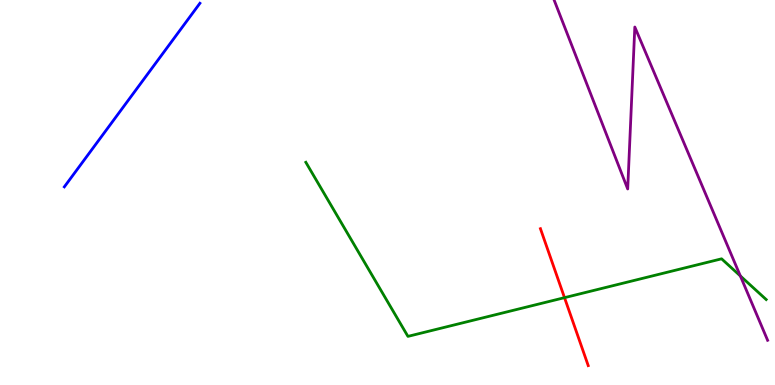[{'lines': ['blue', 'red'], 'intersections': []}, {'lines': ['green', 'red'], 'intersections': [{'x': 7.28, 'y': 2.27}]}, {'lines': ['purple', 'red'], 'intersections': []}, {'lines': ['blue', 'green'], 'intersections': []}, {'lines': ['blue', 'purple'], 'intersections': []}, {'lines': ['green', 'purple'], 'intersections': [{'x': 9.55, 'y': 2.83}]}]